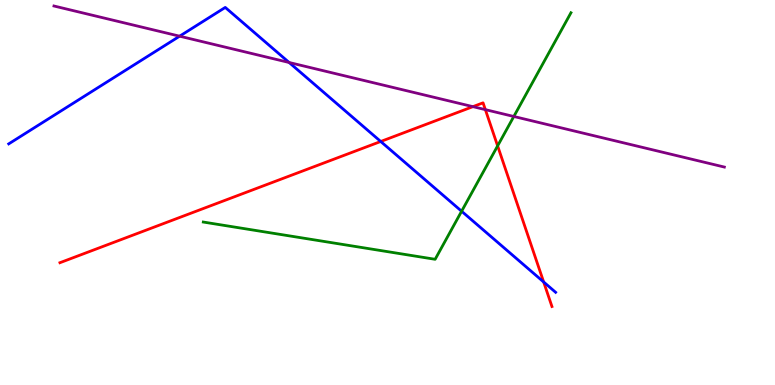[{'lines': ['blue', 'red'], 'intersections': [{'x': 4.91, 'y': 6.33}, {'x': 7.01, 'y': 2.68}]}, {'lines': ['green', 'red'], 'intersections': [{'x': 6.42, 'y': 6.21}]}, {'lines': ['purple', 'red'], 'intersections': [{'x': 6.1, 'y': 7.23}, {'x': 6.26, 'y': 7.15}]}, {'lines': ['blue', 'green'], 'intersections': [{'x': 5.96, 'y': 4.51}]}, {'lines': ['blue', 'purple'], 'intersections': [{'x': 2.32, 'y': 9.06}, {'x': 3.73, 'y': 8.38}]}, {'lines': ['green', 'purple'], 'intersections': [{'x': 6.63, 'y': 6.97}]}]